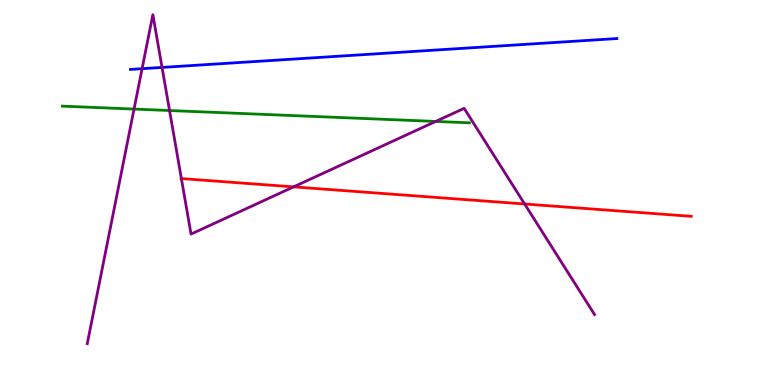[{'lines': ['blue', 'red'], 'intersections': []}, {'lines': ['green', 'red'], 'intersections': []}, {'lines': ['purple', 'red'], 'intersections': [{'x': 2.34, 'y': 5.36}, {'x': 3.79, 'y': 5.15}, {'x': 6.77, 'y': 4.7}]}, {'lines': ['blue', 'green'], 'intersections': []}, {'lines': ['blue', 'purple'], 'intersections': [{'x': 1.83, 'y': 8.22}, {'x': 2.09, 'y': 8.25}]}, {'lines': ['green', 'purple'], 'intersections': [{'x': 1.73, 'y': 7.17}, {'x': 2.19, 'y': 7.13}, {'x': 5.62, 'y': 6.85}]}]